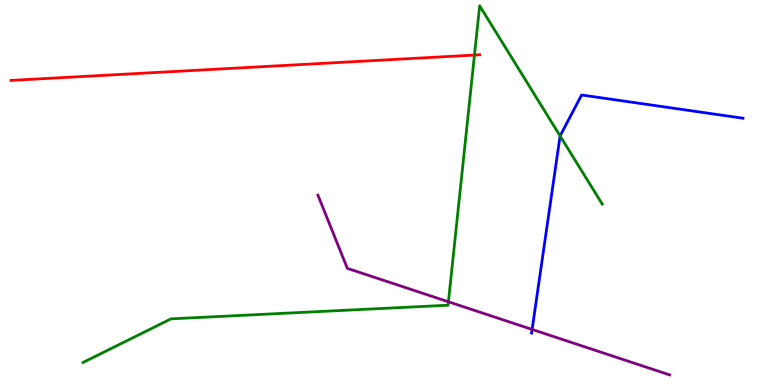[{'lines': ['blue', 'red'], 'intersections': []}, {'lines': ['green', 'red'], 'intersections': [{'x': 6.12, 'y': 8.57}]}, {'lines': ['purple', 'red'], 'intersections': []}, {'lines': ['blue', 'green'], 'intersections': [{'x': 7.23, 'y': 6.47}]}, {'lines': ['blue', 'purple'], 'intersections': [{'x': 6.87, 'y': 1.44}]}, {'lines': ['green', 'purple'], 'intersections': [{'x': 5.79, 'y': 2.16}]}]